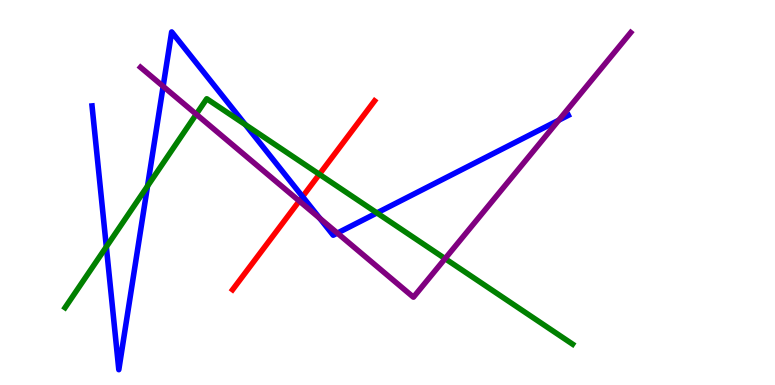[{'lines': ['blue', 'red'], 'intersections': [{'x': 3.9, 'y': 4.89}]}, {'lines': ['green', 'red'], 'intersections': [{'x': 4.12, 'y': 5.47}]}, {'lines': ['purple', 'red'], 'intersections': [{'x': 3.86, 'y': 4.78}]}, {'lines': ['blue', 'green'], 'intersections': [{'x': 1.37, 'y': 3.59}, {'x': 1.9, 'y': 5.17}, {'x': 3.17, 'y': 6.76}, {'x': 4.86, 'y': 4.47}]}, {'lines': ['blue', 'purple'], 'intersections': [{'x': 2.1, 'y': 7.76}, {'x': 4.13, 'y': 4.33}, {'x': 4.35, 'y': 3.95}, {'x': 7.21, 'y': 6.88}]}, {'lines': ['green', 'purple'], 'intersections': [{'x': 2.53, 'y': 7.03}, {'x': 5.74, 'y': 3.28}]}]